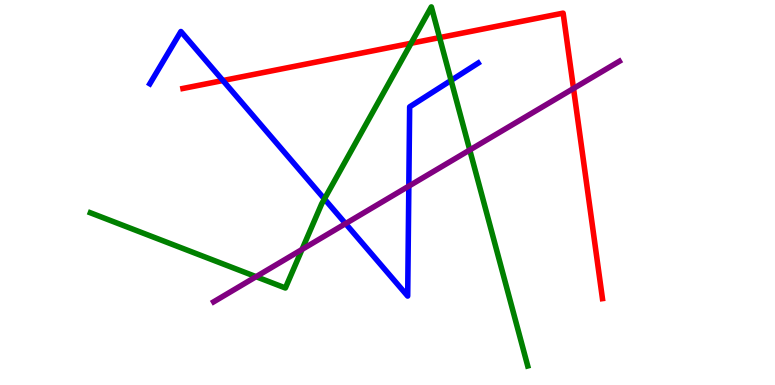[{'lines': ['blue', 'red'], 'intersections': [{'x': 2.88, 'y': 7.91}]}, {'lines': ['green', 'red'], 'intersections': [{'x': 5.3, 'y': 8.88}, {'x': 5.67, 'y': 9.02}]}, {'lines': ['purple', 'red'], 'intersections': [{'x': 7.4, 'y': 7.7}]}, {'lines': ['blue', 'green'], 'intersections': [{'x': 4.19, 'y': 4.83}, {'x': 5.82, 'y': 7.91}]}, {'lines': ['blue', 'purple'], 'intersections': [{'x': 4.46, 'y': 4.19}, {'x': 5.28, 'y': 5.17}]}, {'lines': ['green', 'purple'], 'intersections': [{'x': 3.3, 'y': 2.81}, {'x': 3.9, 'y': 3.52}, {'x': 6.06, 'y': 6.1}]}]